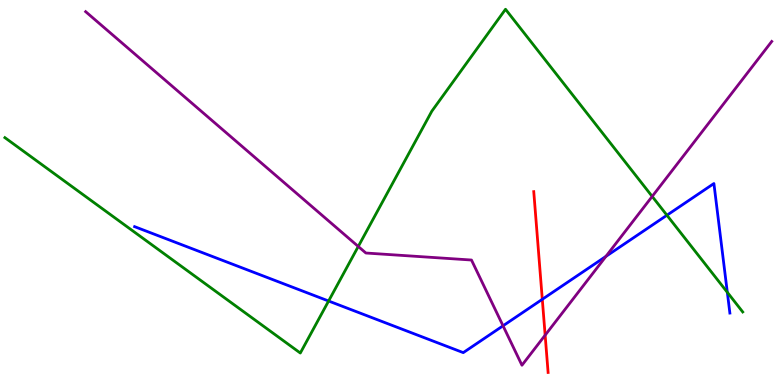[{'lines': ['blue', 'red'], 'intersections': [{'x': 7.0, 'y': 2.23}]}, {'lines': ['green', 'red'], 'intersections': []}, {'lines': ['purple', 'red'], 'intersections': [{'x': 7.03, 'y': 1.29}]}, {'lines': ['blue', 'green'], 'intersections': [{'x': 4.24, 'y': 2.18}, {'x': 8.61, 'y': 4.41}, {'x': 9.38, 'y': 2.41}]}, {'lines': ['blue', 'purple'], 'intersections': [{'x': 6.49, 'y': 1.54}, {'x': 7.82, 'y': 3.34}]}, {'lines': ['green', 'purple'], 'intersections': [{'x': 4.62, 'y': 3.6}, {'x': 8.42, 'y': 4.9}]}]